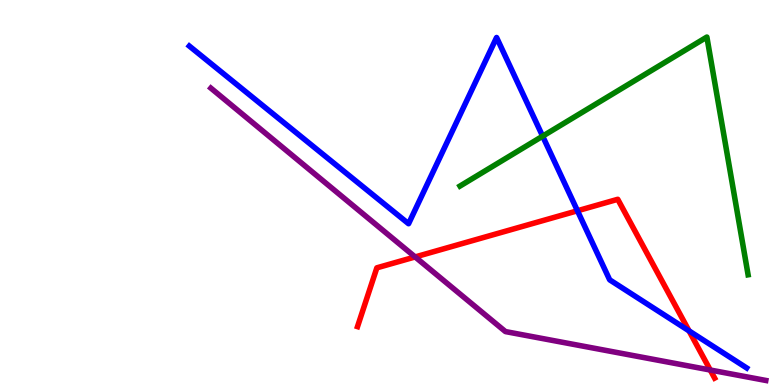[{'lines': ['blue', 'red'], 'intersections': [{'x': 7.45, 'y': 4.53}, {'x': 8.89, 'y': 1.41}]}, {'lines': ['green', 'red'], 'intersections': []}, {'lines': ['purple', 'red'], 'intersections': [{'x': 5.36, 'y': 3.33}, {'x': 9.16, 'y': 0.389}]}, {'lines': ['blue', 'green'], 'intersections': [{'x': 7.0, 'y': 6.46}]}, {'lines': ['blue', 'purple'], 'intersections': []}, {'lines': ['green', 'purple'], 'intersections': []}]